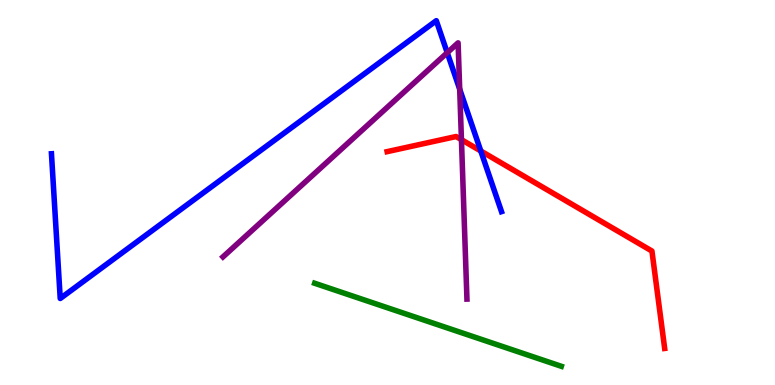[{'lines': ['blue', 'red'], 'intersections': [{'x': 6.2, 'y': 6.08}]}, {'lines': ['green', 'red'], 'intersections': []}, {'lines': ['purple', 'red'], 'intersections': [{'x': 5.95, 'y': 6.37}]}, {'lines': ['blue', 'green'], 'intersections': []}, {'lines': ['blue', 'purple'], 'intersections': [{'x': 5.77, 'y': 8.63}, {'x': 5.93, 'y': 7.68}]}, {'lines': ['green', 'purple'], 'intersections': []}]